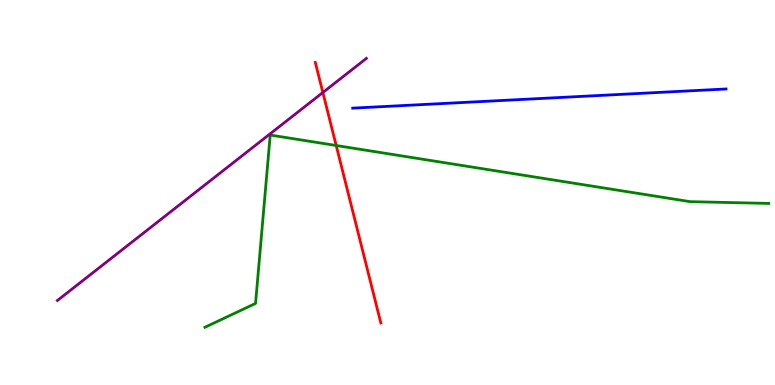[{'lines': ['blue', 'red'], 'intersections': []}, {'lines': ['green', 'red'], 'intersections': [{'x': 4.34, 'y': 6.22}]}, {'lines': ['purple', 'red'], 'intersections': [{'x': 4.17, 'y': 7.6}]}, {'lines': ['blue', 'green'], 'intersections': []}, {'lines': ['blue', 'purple'], 'intersections': []}, {'lines': ['green', 'purple'], 'intersections': []}]